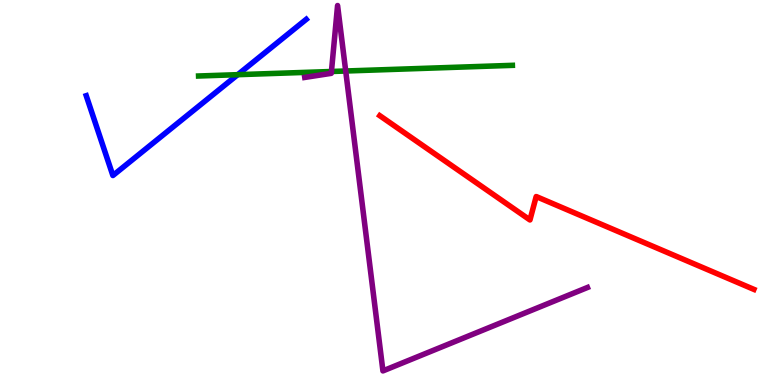[{'lines': ['blue', 'red'], 'intersections': []}, {'lines': ['green', 'red'], 'intersections': []}, {'lines': ['purple', 'red'], 'intersections': []}, {'lines': ['blue', 'green'], 'intersections': [{'x': 3.07, 'y': 8.06}]}, {'lines': ['blue', 'purple'], 'intersections': []}, {'lines': ['green', 'purple'], 'intersections': [{'x': 4.28, 'y': 8.14}, {'x': 4.46, 'y': 8.16}]}]